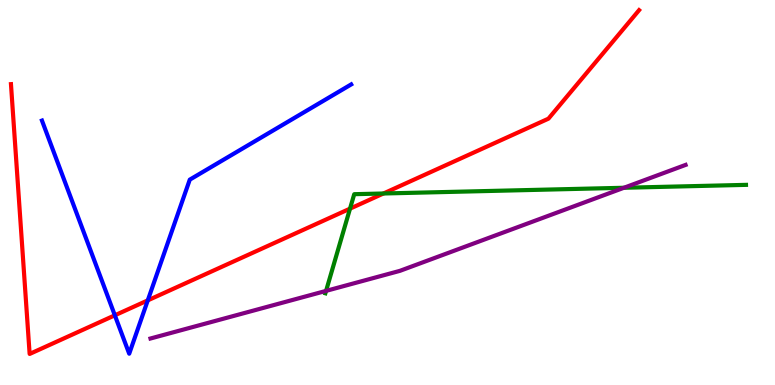[{'lines': ['blue', 'red'], 'intersections': [{'x': 1.48, 'y': 1.81}, {'x': 1.91, 'y': 2.2}]}, {'lines': ['green', 'red'], 'intersections': [{'x': 4.52, 'y': 4.58}, {'x': 4.95, 'y': 4.97}]}, {'lines': ['purple', 'red'], 'intersections': []}, {'lines': ['blue', 'green'], 'intersections': []}, {'lines': ['blue', 'purple'], 'intersections': []}, {'lines': ['green', 'purple'], 'intersections': [{'x': 4.21, 'y': 2.44}, {'x': 8.05, 'y': 5.12}]}]